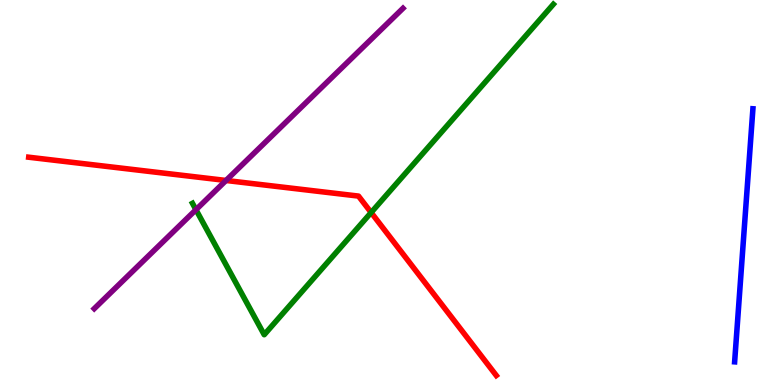[{'lines': ['blue', 'red'], 'intersections': []}, {'lines': ['green', 'red'], 'intersections': [{'x': 4.79, 'y': 4.48}]}, {'lines': ['purple', 'red'], 'intersections': [{'x': 2.92, 'y': 5.31}]}, {'lines': ['blue', 'green'], 'intersections': []}, {'lines': ['blue', 'purple'], 'intersections': []}, {'lines': ['green', 'purple'], 'intersections': [{'x': 2.53, 'y': 4.55}]}]